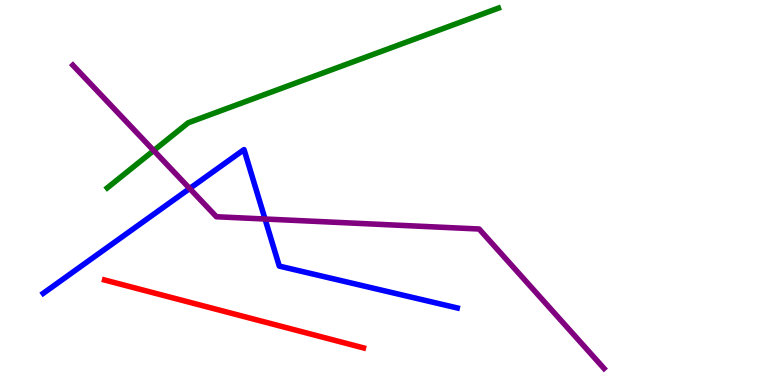[{'lines': ['blue', 'red'], 'intersections': []}, {'lines': ['green', 'red'], 'intersections': []}, {'lines': ['purple', 'red'], 'intersections': []}, {'lines': ['blue', 'green'], 'intersections': []}, {'lines': ['blue', 'purple'], 'intersections': [{'x': 2.45, 'y': 5.1}, {'x': 3.42, 'y': 4.31}]}, {'lines': ['green', 'purple'], 'intersections': [{'x': 1.98, 'y': 6.09}]}]